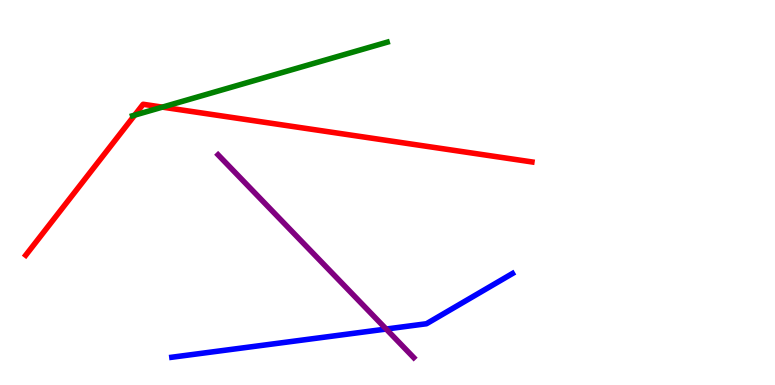[{'lines': ['blue', 'red'], 'intersections': []}, {'lines': ['green', 'red'], 'intersections': [{'x': 1.74, 'y': 7.01}, {'x': 2.1, 'y': 7.22}]}, {'lines': ['purple', 'red'], 'intersections': []}, {'lines': ['blue', 'green'], 'intersections': []}, {'lines': ['blue', 'purple'], 'intersections': [{'x': 4.98, 'y': 1.45}]}, {'lines': ['green', 'purple'], 'intersections': []}]